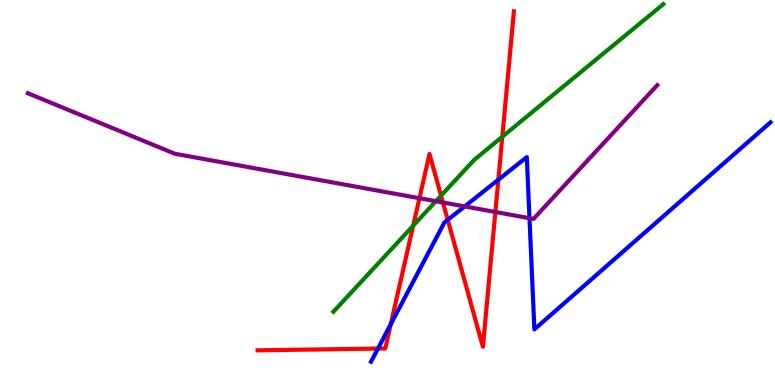[{'lines': ['blue', 'red'], 'intersections': [{'x': 4.88, 'y': 0.946}, {'x': 5.04, 'y': 1.58}, {'x': 5.78, 'y': 4.29}, {'x': 6.43, 'y': 5.33}]}, {'lines': ['green', 'red'], 'intersections': [{'x': 5.33, 'y': 4.14}, {'x': 5.69, 'y': 4.92}, {'x': 6.48, 'y': 6.45}]}, {'lines': ['purple', 'red'], 'intersections': [{'x': 5.41, 'y': 4.85}, {'x': 5.72, 'y': 4.74}, {'x': 6.39, 'y': 4.49}]}, {'lines': ['blue', 'green'], 'intersections': []}, {'lines': ['blue', 'purple'], 'intersections': [{'x': 6.0, 'y': 4.64}, {'x': 6.83, 'y': 4.33}]}, {'lines': ['green', 'purple'], 'intersections': [{'x': 5.62, 'y': 4.77}]}]